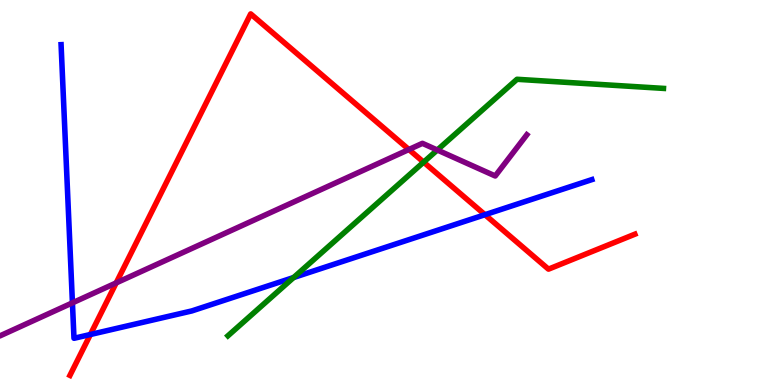[{'lines': ['blue', 'red'], 'intersections': [{'x': 1.17, 'y': 1.31}, {'x': 6.26, 'y': 4.42}]}, {'lines': ['green', 'red'], 'intersections': [{'x': 5.47, 'y': 5.79}]}, {'lines': ['purple', 'red'], 'intersections': [{'x': 1.5, 'y': 2.65}, {'x': 5.28, 'y': 6.12}]}, {'lines': ['blue', 'green'], 'intersections': [{'x': 3.79, 'y': 2.79}]}, {'lines': ['blue', 'purple'], 'intersections': [{'x': 0.935, 'y': 2.13}]}, {'lines': ['green', 'purple'], 'intersections': [{'x': 5.64, 'y': 6.1}]}]